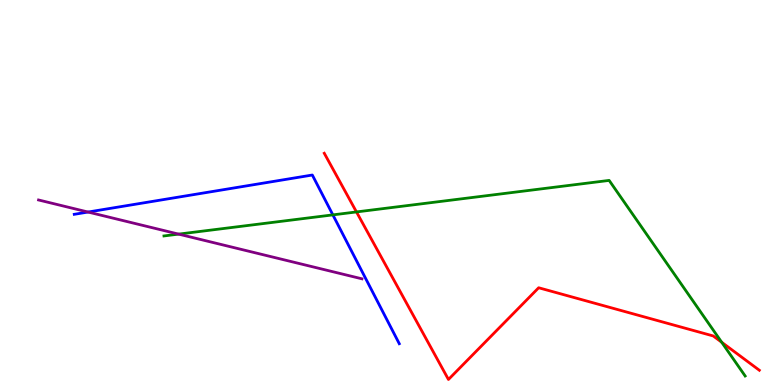[{'lines': ['blue', 'red'], 'intersections': []}, {'lines': ['green', 'red'], 'intersections': [{'x': 4.6, 'y': 4.5}, {'x': 9.31, 'y': 1.11}]}, {'lines': ['purple', 'red'], 'intersections': []}, {'lines': ['blue', 'green'], 'intersections': [{'x': 4.3, 'y': 4.42}]}, {'lines': ['blue', 'purple'], 'intersections': [{'x': 1.14, 'y': 4.49}]}, {'lines': ['green', 'purple'], 'intersections': [{'x': 2.3, 'y': 3.92}]}]